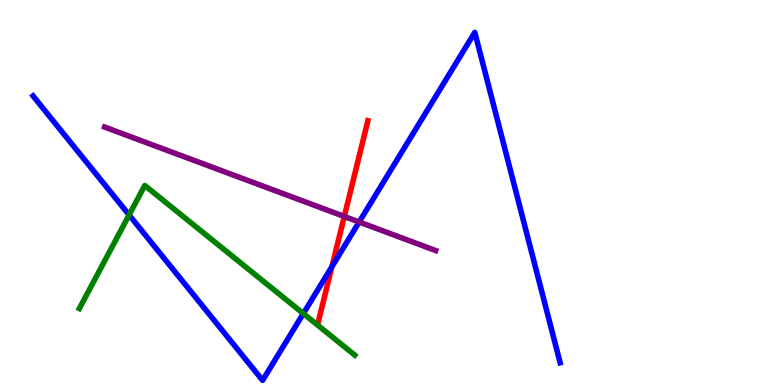[{'lines': ['blue', 'red'], 'intersections': [{'x': 4.28, 'y': 3.07}]}, {'lines': ['green', 'red'], 'intersections': []}, {'lines': ['purple', 'red'], 'intersections': [{'x': 4.44, 'y': 4.38}]}, {'lines': ['blue', 'green'], 'intersections': [{'x': 1.67, 'y': 4.42}, {'x': 3.91, 'y': 1.86}]}, {'lines': ['blue', 'purple'], 'intersections': [{'x': 4.63, 'y': 4.23}]}, {'lines': ['green', 'purple'], 'intersections': []}]